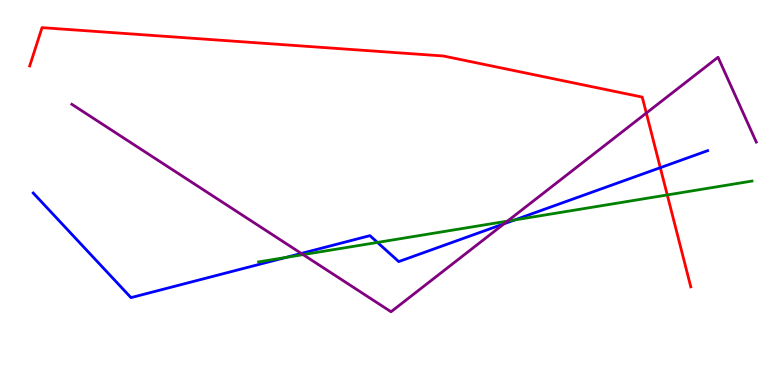[{'lines': ['blue', 'red'], 'intersections': [{'x': 8.52, 'y': 5.64}]}, {'lines': ['green', 'red'], 'intersections': [{'x': 8.61, 'y': 4.94}]}, {'lines': ['purple', 'red'], 'intersections': [{'x': 8.34, 'y': 7.06}]}, {'lines': ['blue', 'green'], 'intersections': [{'x': 3.69, 'y': 3.31}, {'x': 4.87, 'y': 3.7}, {'x': 6.64, 'y': 4.29}]}, {'lines': ['blue', 'purple'], 'intersections': [{'x': 3.89, 'y': 3.42}, {'x': 6.5, 'y': 4.19}]}, {'lines': ['green', 'purple'], 'intersections': [{'x': 3.91, 'y': 3.39}, {'x': 6.55, 'y': 4.26}]}]